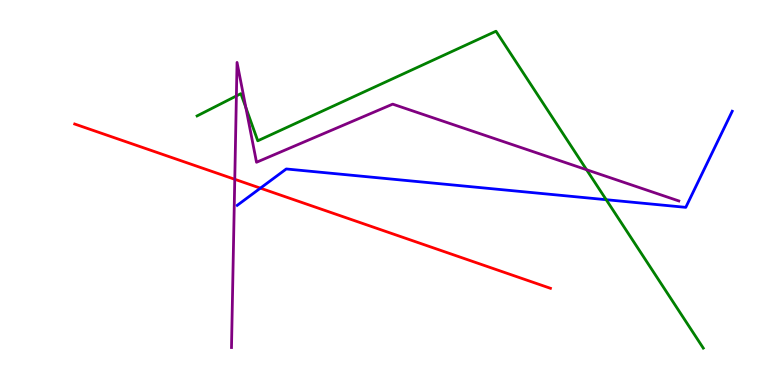[{'lines': ['blue', 'red'], 'intersections': [{'x': 3.36, 'y': 5.11}]}, {'lines': ['green', 'red'], 'intersections': []}, {'lines': ['purple', 'red'], 'intersections': [{'x': 3.03, 'y': 5.34}]}, {'lines': ['blue', 'green'], 'intersections': [{'x': 7.82, 'y': 4.81}]}, {'lines': ['blue', 'purple'], 'intersections': []}, {'lines': ['green', 'purple'], 'intersections': [{'x': 3.05, 'y': 7.51}, {'x': 3.17, 'y': 7.21}, {'x': 7.57, 'y': 5.59}]}]